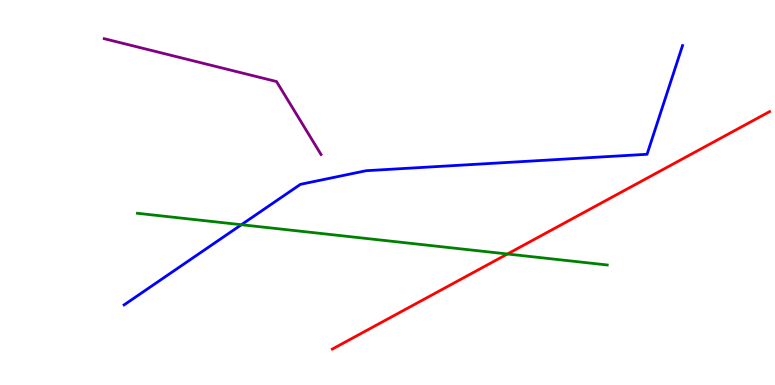[{'lines': ['blue', 'red'], 'intersections': []}, {'lines': ['green', 'red'], 'intersections': [{'x': 6.55, 'y': 3.4}]}, {'lines': ['purple', 'red'], 'intersections': []}, {'lines': ['blue', 'green'], 'intersections': [{'x': 3.11, 'y': 4.16}]}, {'lines': ['blue', 'purple'], 'intersections': []}, {'lines': ['green', 'purple'], 'intersections': []}]